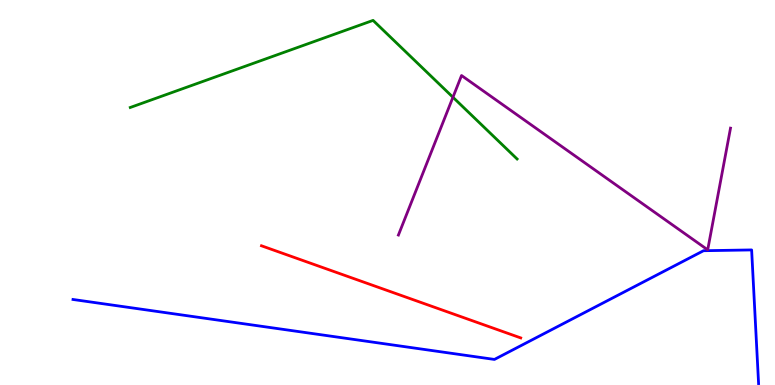[{'lines': ['blue', 'red'], 'intersections': []}, {'lines': ['green', 'red'], 'intersections': []}, {'lines': ['purple', 'red'], 'intersections': []}, {'lines': ['blue', 'green'], 'intersections': []}, {'lines': ['blue', 'purple'], 'intersections': []}, {'lines': ['green', 'purple'], 'intersections': [{'x': 5.84, 'y': 7.47}]}]